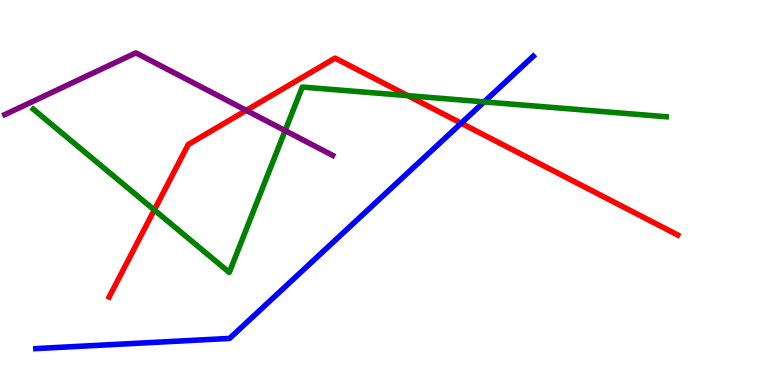[{'lines': ['blue', 'red'], 'intersections': [{'x': 5.95, 'y': 6.8}]}, {'lines': ['green', 'red'], 'intersections': [{'x': 1.99, 'y': 4.55}, {'x': 5.26, 'y': 7.52}]}, {'lines': ['purple', 'red'], 'intersections': [{'x': 3.18, 'y': 7.13}]}, {'lines': ['blue', 'green'], 'intersections': [{'x': 6.25, 'y': 7.35}]}, {'lines': ['blue', 'purple'], 'intersections': []}, {'lines': ['green', 'purple'], 'intersections': [{'x': 3.68, 'y': 6.61}]}]